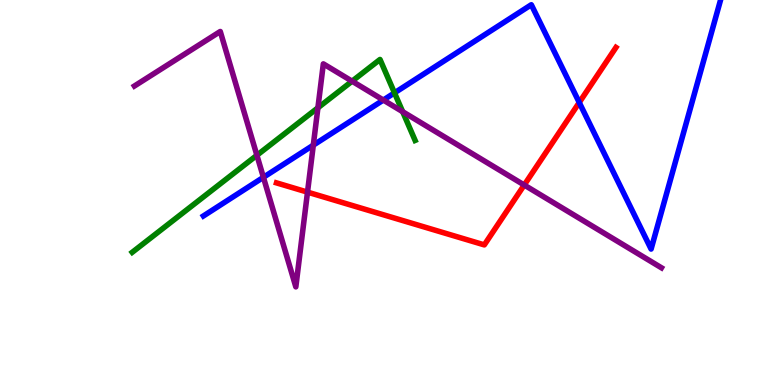[{'lines': ['blue', 'red'], 'intersections': [{'x': 7.47, 'y': 7.34}]}, {'lines': ['green', 'red'], 'intersections': []}, {'lines': ['purple', 'red'], 'intersections': [{'x': 3.97, 'y': 5.01}, {'x': 6.76, 'y': 5.19}]}, {'lines': ['blue', 'green'], 'intersections': [{'x': 5.09, 'y': 7.59}]}, {'lines': ['blue', 'purple'], 'intersections': [{'x': 3.4, 'y': 5.39}, {'x': 4.04, 'y': 6.23}, {'x': 4.95, 'y': 7.4}]}, {'lines': ['green', 'purple'], 'intersections': [{'x': 3.31, 'y': 5.97}, {'x': 4.1, 'y': 7.2}, {'x': 4.54, 'y': 7.89}, {'x': 5.2, 'y': 7.1}]}]